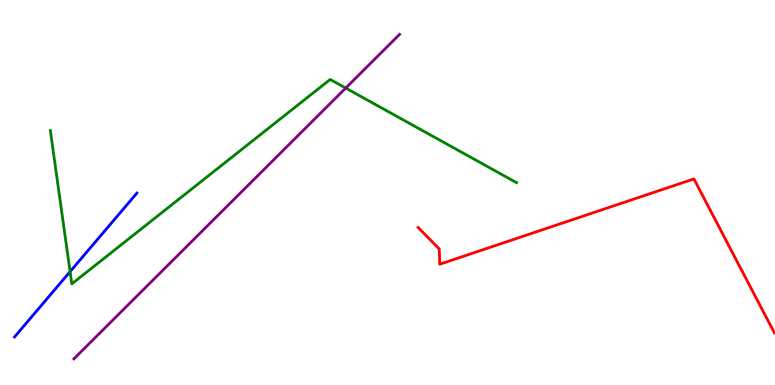[{'lines': ['blue', 'red'], 'intersections': []}, {'lines': ['green', 'red'], 'intersections': []}, {'lines': ['purple', 'red'], 'intersections': []}, {'lines': ['blue', 'green'], 'intersections': [{'x': 0.904, 'y': 2.94}]}, {'lines': ['blue', 'purple'], 'intersections': []}, {'lines': ['green', 'purple'], 'intersections': [{'x': 4.46, 'y': 7.71}]}]